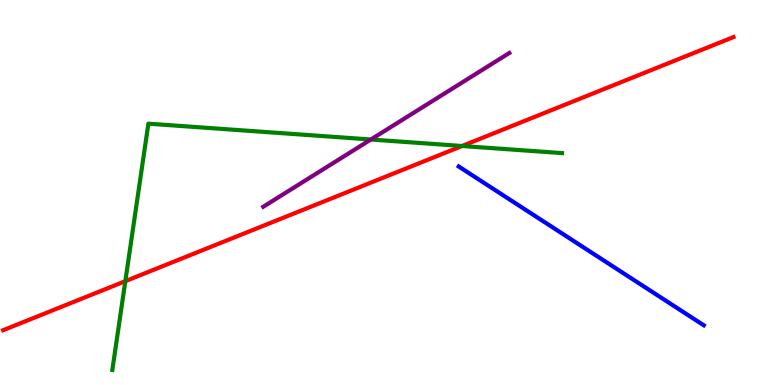[{'lines': ['blue', 'red'], 'intersections': []}, {'lines': ['green', 'red'], 'intersections': [{'x': 1.62, 'y': 2.7}, {'x': 5.96, 'y': 6.21}]}, {'lines': ['purple', 'red'], 'intersections': []}, {'lines': ['blue', 'green'], 'intersections': []}, {'lines': ['blue', 'purple'], 'intersections': []}, {'lines': ['green', 'purple'], 'intersections': [{'x': 4.79, 'y': 6.38}]}]